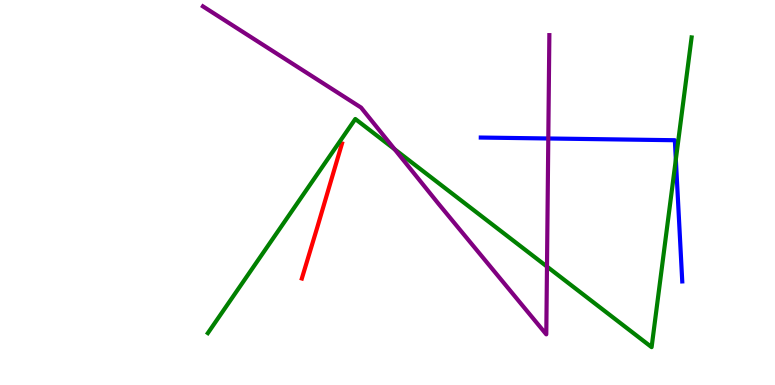[{'lines': ['blue', 'red'], 'intersections': []}, {'lines': ['green', 'red'], 'intersections': []}, {'lines': ['purple', 'red'], 'intersections': []}, {'lines': ['blue', 'green'], 'intersections': [{'x': 8.72, 'y': 5.86}]}, {'lines': ['blue', 'purple'], 'intersections': [{'x': 7.07, 'y': 6.4}]}, {'lines': ['green', 'purple'], 'intersections': [{'x': 5.09, 'y': 6.12}, {'x': 7.06, 'y': 3.08}]}]